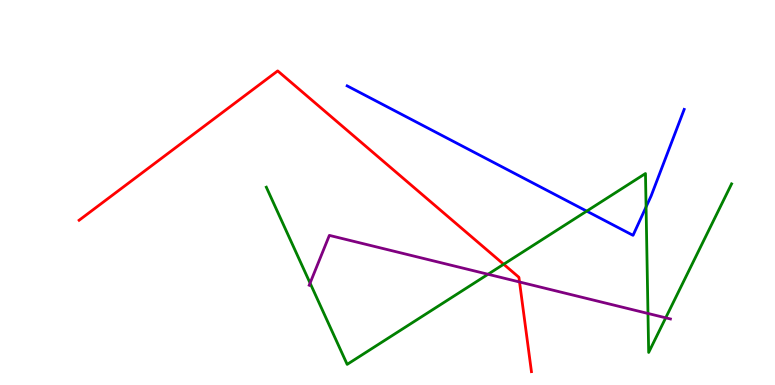[{'lines': ['blue', 'red'], 'intersections': []}, {'lines': ['green', 'red'], 'intersections': [{'x': 6.5, 'y': 3.14}]}, {'lines': ['purple', 'red'], 'intersections': [{'x': 6.7, 'y': 2.68}]}, {'lines': ['blue', 'green'], 'intersections': [{'x': 7.57, 'y': 4.52}, {'x': 8.34, 'y': 4.63}]}, {'lines': ['blue', 'purple'], 'intersections': []}, {'lines': ['green', 'purple'], 'intersections': [{'x': 4.0, 'y': 2.65}, {'x': 6.3, 'y': 2.88}, {'x': 8.36, 'y': 1.86}, {'x': 8.59, 'y': 1.75}]}]